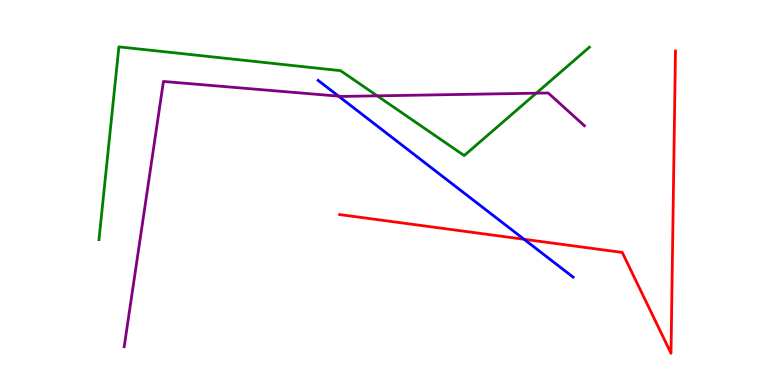[{'lines': ['blue', 'red'], 'intersections': [{'x': 6.76, 'y': 3.79}]}, {'lines': ['green', 'red'], 'intersections': []}, {'lines': ['purple', 'red'], 'intersections': []}, {'lines': ['blue', 'green'], 'intersections': []}, {'lines': ['blue', 'purple'], 'intersections': [{'x': 4.37, 'y': 7.5}]}, {'lines': ['green', 'purple'], 'intersections': [{'x': 4.87, 'y': 7.51}, {'x': 6.92, 'y': 7.58}]}]